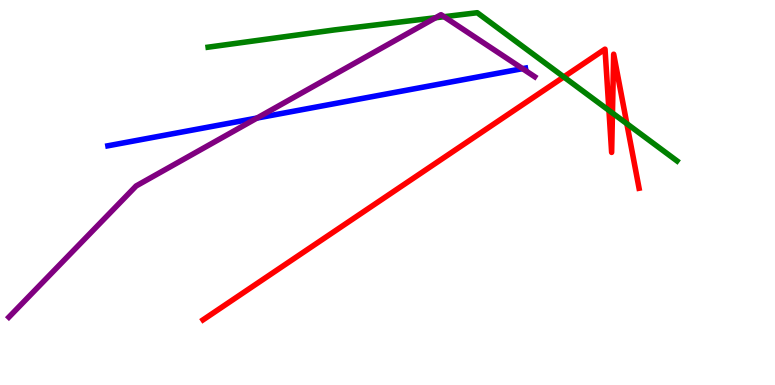[{'lines': ['blue', 'red'], 'intersections': []}, {'lines': ['green', 'red'], 'intersections': [{'x': 7.27, 'y': 8.0}, {'x': 7.86, 'y': 7.13}, {'x': 7.9, 'y': 7.06}, {'x': 8.09, 'y': 6.79}]}, {'lines': ['purple', 'red'], 'intersections': []}, {'lines': ['blue', 'green'], 'intersections': []}, {'lines': ['blue', 'purple'], 'intersections': [{'x': 3.32, 'y': 6.93}, {'x': 6.74, 'y': 8.22}]}, {'lines': ['green', 'purple'], 'intersections': [{'x': 5.62, 'y': 9.54}, {'x': 5.73, 'y': 9.57}]}]